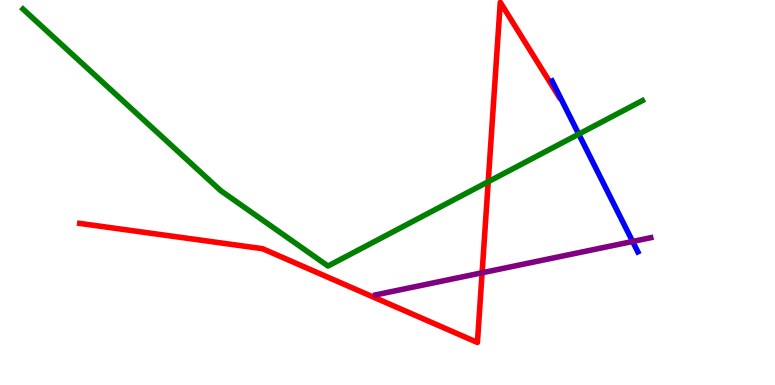[{'lines': ['blue', 'red'], 'intersections': []}, {'lines': ['green', 'red'], 'intersections': [{'x': 6.3, 'y': 5.28}]}, {'lines': ['purple', 'red'], 'intersections': [{'x': 6.22, 'y': 2.92}]}, {'lines': ['blue', 'green'], 'intersections': [{'x': 7.47, 'y': 6.52}]}, {'lines': ['blue', 'purple'], 'intersections': [{'x': 8.16, 'y': 3.73}]}, {'lines': ['green', 'purple'], 'intersections': []}]